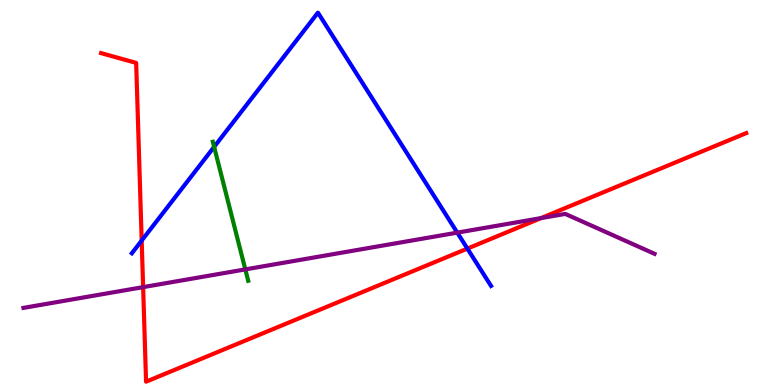[{'lines': ['blue', 'red'], 'intersections': [{'x': 1.83, 'y': 3.75}, {'x': 6.03, 'y': 3.54}]}, {'lines': ['green', 'red'], 'intersections': []}, {'lines': ['purple', 'red'], 'intersections': [{'x': 1.85, 'y': 2.54}, {'x': 6.98, 'y': 4.33}]}, {'lines': ['blue', 'green'], 'intersections': [{'x': 2.76, 'y': 6.19}]}, {'lines': ['blue', 'purple'], 'intersections': [{'x': 5.9, 'y': 3.96}]}, {'lines': ['green', 'purple'], 'intersections': [{'x': 3.17, 'y': 3.0}]}]